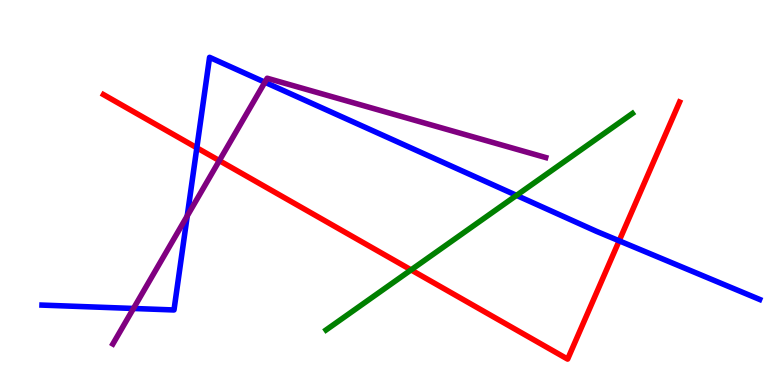[{'lines': ['blue', 'red'], 'intersections': [{'x': 2.54, 'y': 6.16}, {'x': 7.99, 'y': 3.75}]}, {'lines': ['green', 'red'], 'intersections': [{'x': 5.3, 'y': 2.99}]}, {'lines': ['purple', 'red'], 'intersections': [{'x': 2.83, 'y': 5.83}]}, {'lines': ['blue', 'green'], 'intersections': [{'x': 6.66, 'y': 4.93}]}, {'lines': ['blue', 'purple'], 'intersections': [{'x': 1.72, 'y': 1.99}, {'x': 2.42, 'y': 4.39}, {'x': 3.42, 'y': 7.86}]}, {'lines': ['green', 'purple'], 'intersections': []}]